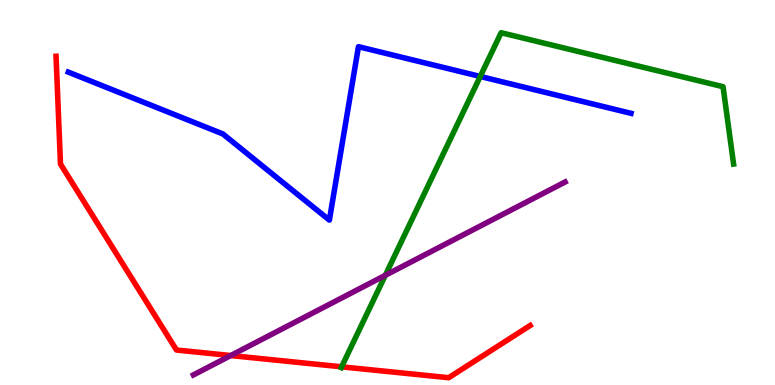[{'lines': ['blue', 'red'], 'intersections': []}, {'lines': ['green', 'red'], 'intersections': [{'x': 4.41, 'y': 0.472}]}, {'lines': ['purple', 'red'], 'intersections': [{'x': 2.98, 'y': 0.765}]}, {'lines': ['blue', 'green'], 'intersections': [{'x': 6.2, 'y': 8.01}]}, {'lines': ['blue', 'purple'], 'intersections': []}, {'lines': ['green', 'purple'], 'intersections': [{'x': 4.97, 'y': 2.85}]}]